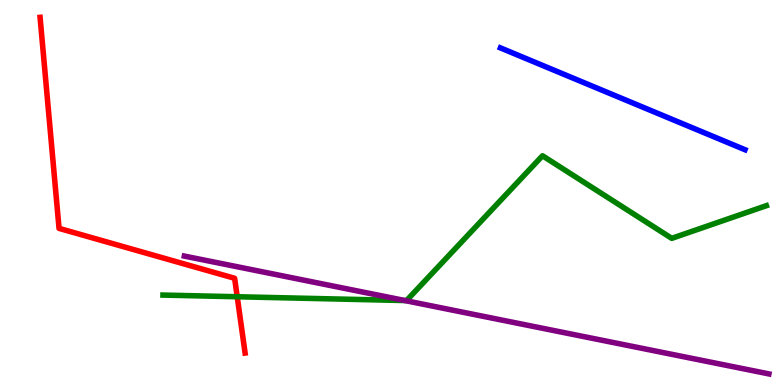[{'lines': ['blue', 'red'], 'intersections': []}, {'lines': ['green', 'red'], 'intersections': [{'x': 3.06, 'y': 2.29}]}, {'lines': ['purple', 'red'], 'intersections': []}, {'lines': ['blue', 'green'], 'intersections': []}, {'lines': ['blue', 'purple'], 'intersections': []}, {'lines': ['green', 'purple'], 'intersections': [{'x': 5.23, 'y': 2.19}]}]